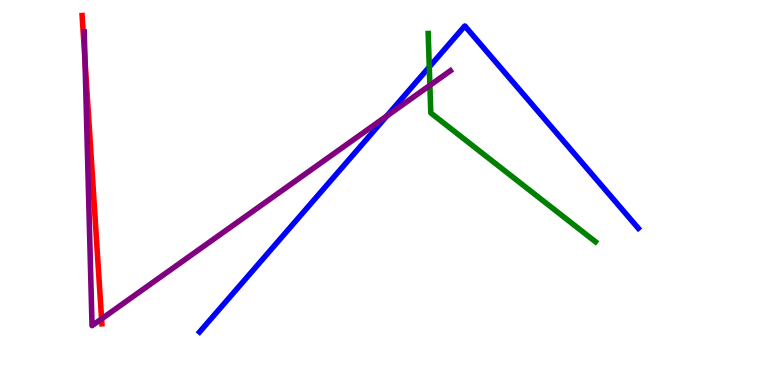[{'lines': ['blue', 'red'], 'intersections': []}, {'lines': ['green', 'red'], 'intersections': []}, {'lines': ['purple', 'red'], 'intersections': [{'x': 1.1, 'y': 8.44}, {'x': 1.31, 'y': 1.72}]}, {'lines': ['blue', 'green'], 'intersections': [{'x': 5.54, 'y': 8.26}]}, {'lines': ['blue', 'purple'], 'intersections': [{'x': 4.99, 'y': 6.99}]}, {'lines': ['green', 'purple'], 'intersections': [{'x': 5.55, 'y': 7.78}]}]